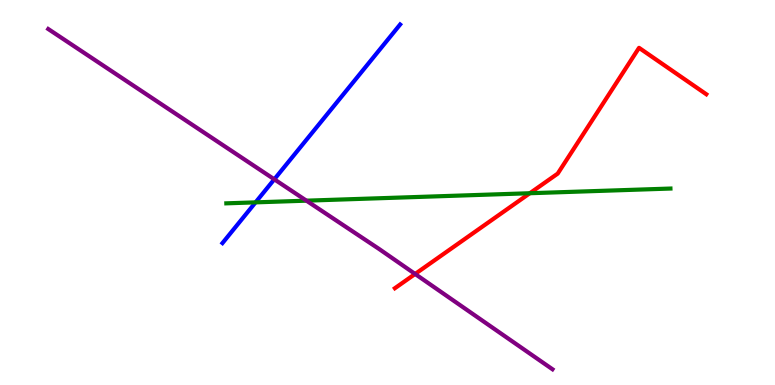[{'lines': ['blue', 'red'], 'intersections': []}, {'lines': ['green', 'red'], 'intersections': [{'x': 6.84, 'y': 4.98}]}, {'lines': ['purple', 'red'], 'intersections': [{'x': 5.36, 'y': 2.88}]}, {'lines': ['blue', 'green'], 'intersections': [{'x': 3.3, 'y': 4.74}]}, {'lines': ['blue', 'purple'], 'intersections': [{'x': 3.54, 'y': 5.34}]}, {'lines': ['green', 'purple'], 'intersections': [{'x': 3.95, 'y': 4.79}]}]